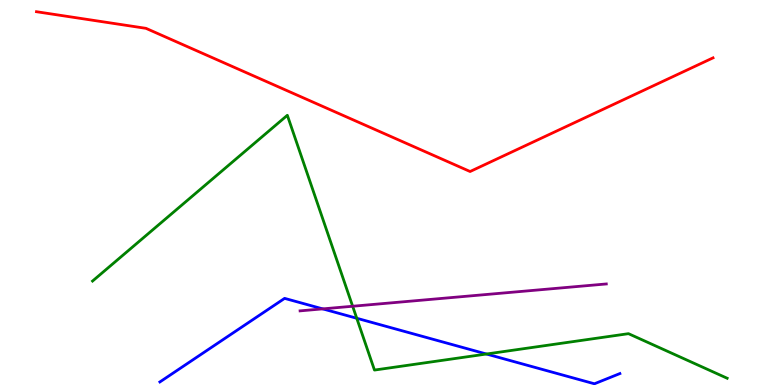[{'lines': ['blue', 'red'], 'intersections': []}, {'lines': ['green', 'red'], 'intersections': []}, {'lines': ['purple', 'red'], 'intersections': []}, {'lines': ['blue', 'green'], 'intersections': [{'x': 4.6, 'y': 1.73}, {'x': 6.28, 'y': 0.805}]}, {'lines': ['blue', 'purple'], 'intersections': [{'x': 4.16, 'y': 1.98}]}, {'lines': ['green', 'purple'], 'intersections': [{'x': 4.55, 'y': 2.05}]}]